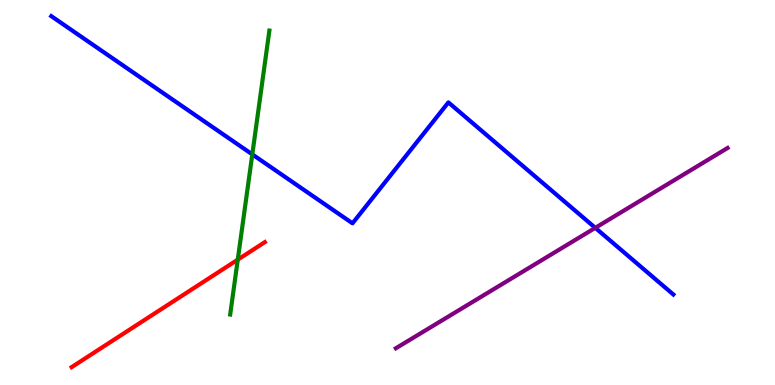[{'lines': ['blue', 'red'], 'intersections': []}, {'lines': ['green', 'red'], 'intersections': [{'x': 3.07, 'y': 3.26}]}, {'lines': ['purple', 'red'], 'intersections': []}, {'lines': ['blue', 'green'], 'intersections': [{'x': 3.26, 'y': 5.99}]}, {'lines': ['blue', 'purple'], 'intersections': [{'x': 7.68, 'y': 4.08}]}, {'lines': ['green', 'purple'], 'intersections': []}]